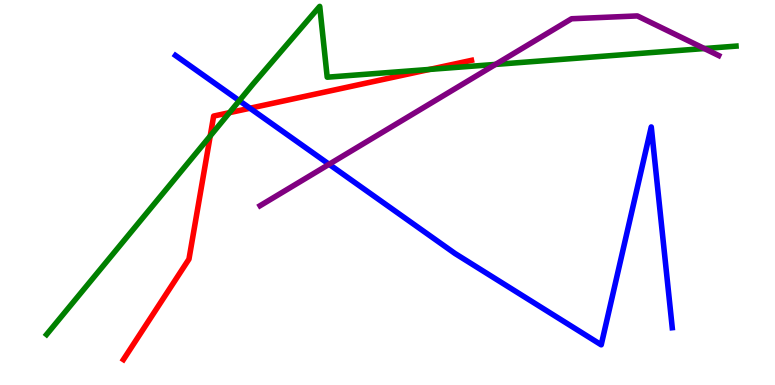[{'lines': ['blue', 'red'], 'intersections': [{'x': 3.23, 'y': 7.19}]}, {'lines': ['green', 'red'], 'intersections': [{'x': 2.71, 'y': 6.47}, {'x': 2.96, 'y': 7.07}, {'x': 5.54, 'y': 8.2}]}, {'lines': ['purple', 'red'], 'intersections': []}, {'lines': ['blue', 'green'], 'intersections': [{'x': 3.09, 'y': 7.38}]}, {'lines': ['blue', 'purple'], 'intersections': [{'x': 4.25, 'y': 5.73}]}, {'lines': ['green', 'purple'], 'intersections': [{'x': 6.39, 'y': 8.33}, {'x': 9.09, 'y': 8.74}]}]